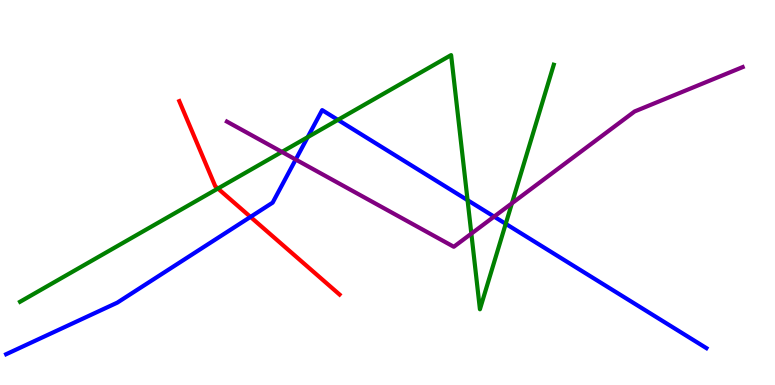[{'lines': ['blue', 'red'], 'intersections': [{'x': 3.23, 'y': 4.37}]}, {'lines': ['green', 'red'], 'intersections': [{'x': 2.81, 'y': 5.1}]}, {'lines': ['purple', 'red'], 'intersections': []}, {'lines': ['blue', 'green'], 'intersections': [{'x': 3.97, 'y': 6.44}, {'x': 4.36, 'y': 6.89}, {'x': 6.03, 'y': 4.8}, {'x': 6.53, 'y': 4.19}]}, {'lines': ['blue', 'purple'], 'intersections': [{'x': 3.82, 'y': 5.86}, {'x': 6.38, 'y': 4.37}]}, {'lines': ['green', 'purple'], 'intersections': [{'x': 3.64, 'y': 6.05}, {'x': 6.08, 'y': 3.93}, {'x': 6.61, 'y': 4.72}]}]